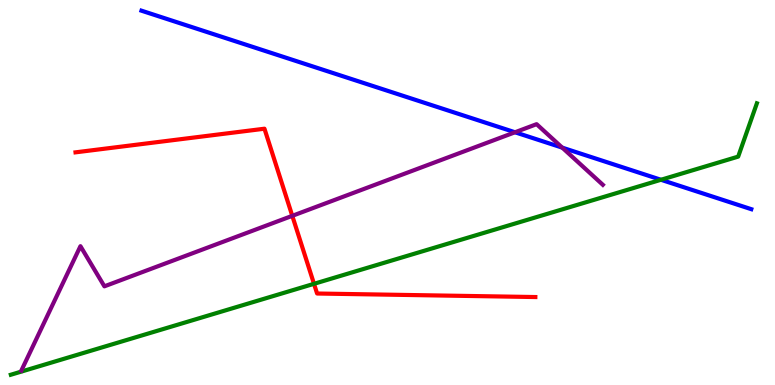[{'lines': ['blue', 'red'], 'intersections': []}, {'lines': ['green', 'red'], 'intersections': [{'x': 4.05, 'y': 2.63}]}, {'lines': ['purple', 'red'], 'intersections': [{'x': 3.77, 'y': 4.39}]}, {'lines': ['blue', 'green'], 'intersections': [{'x': 8.53, 'y': 5.33}]}, {'lines': ['blue', 'purple'], 'intersections': [{'x': 6.65, 'y': 6.56}, {'x': 7.25, 'y': 6.17}]}, {'lines': ['green', 'purple'], 'intersections': []}]